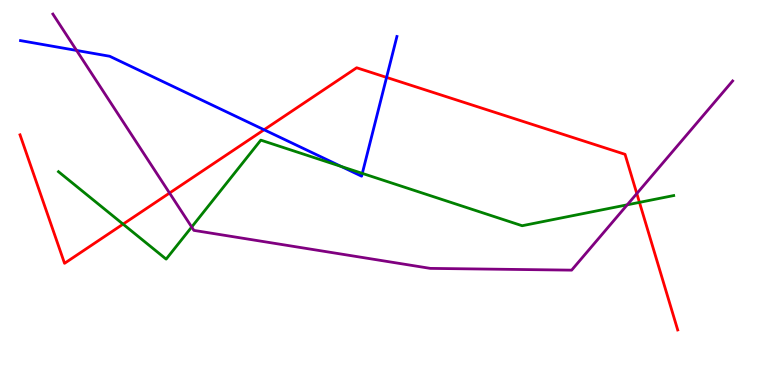[{'lines': ['blue', 'red'], 'intersections': [{'x': 3.41, 'y': 6.63}, {'x': 4.99, 'y': 7.99}]}, {'lines': ['green', 'red'], 'intersections': [{'x': 1.59, 'y': 4.18}, {'x': 8.25, 'y': 4.74}]}, {'lines': ['purple', 'red'], 'intersections': [{'x': 2.19, 'y': 4.99}, {'x': 8.22, 'y': 4.97}]}, {'lines': ['blue', 'green'], 'intersections': [{'x': 4.4, 'y': 5.68}, {'x': 4.67, 'y': 5.5}]}, {'lines': ['blue', 'purple'], 'intersections': [{'x': 0.988, 'y': 8.69}]}, {'lines': ['green', 'purple'], 'intersections': [{'x': 2.47, 'y': 4.1}, {'x': 8.09, 'y': 4.68}]}]